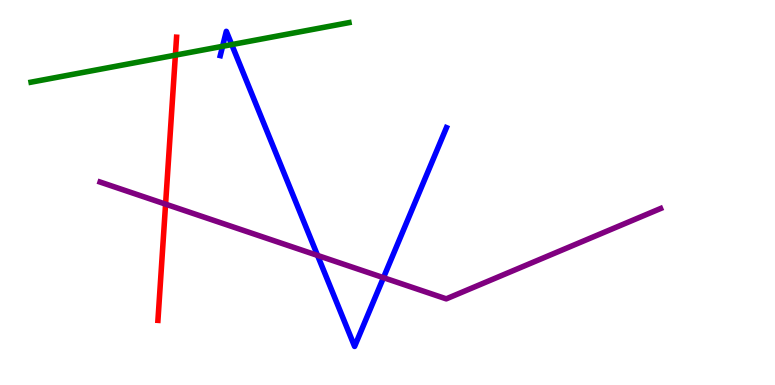[{'lines': ['blue', 'red'], 'intersections': []}, {'lines': ['green', 'red'], 'intersections': [{'x': 2.26, 'y': 8.57}]}, {'lines': ['purple', 'red'], 'intersections': [{'x': 2.14, 'y': 4.7}]}, {'lines': ['blue', 'green'], 'intersections': [{'x': 2.87, 'y': 8.8}, {'x': 2.99, 'y': 8.84}]}, {'lines': ['blue', 'purple'], 'intersections': [{'x': 4.1, 'y': 3.37}, {'x': 4.95, 'y': 2.79}]}, {'lines': ['green', 'purple'], 'intersections': []}]